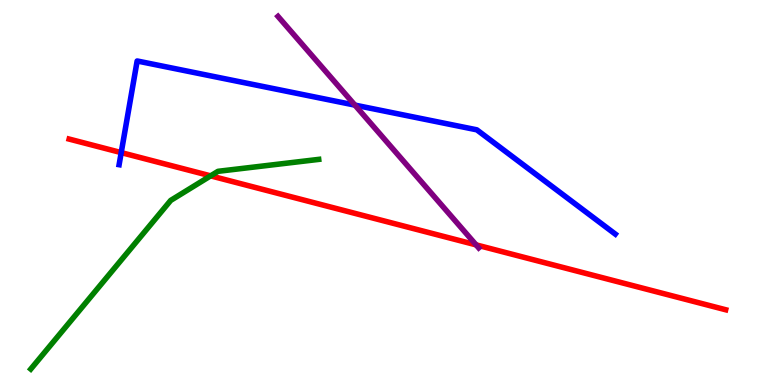[{'lines': ['blue', 'red'], 'intersections': [{'x': 1.56, 'y': 6.04}]}, {'lines': ['green', 'red'], 'intersections': [{'x': 2.72, 'y': 5.43}]}, {'lines': ['purple', 'red'], 'intersections': [{'x': 6.14, 'y': 3.64}]}, {'lines': ['blue', 'green'], 'intersections': []}, {'lines': ['blue', 'purple'], 'intersections': [{'x': 4.58, 'y': 7.27}]}, {'lines': ['green', 'purple'], 'intersections': []}]